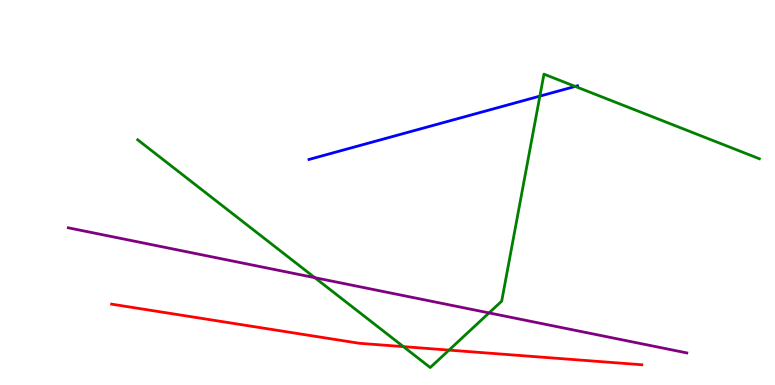[{'lines': ['blue', 'red'], 'intersections': []}, {'lines': ['green', 'red'], 'intersections': [{'x': 5.21, 'y': 0.996}, {'x': 5.79, 'y': 0.906}]}, {'lines': ['purple', 'red'], 'intersections': []}, {'lines': ['blue', 'green'], 'intersections': [{'x': 6.97, 'y': 7.5}, {'x': 7.42, 'y': 7.76}]}, {'lines': ['blue', 'purple'], 'intersections': []}, {'lines': ['green', 'purple'], 'intersections': [{'x': 4.06, 'y': 2.79}, {'x': 6.31, 'y': 1.87}]}]